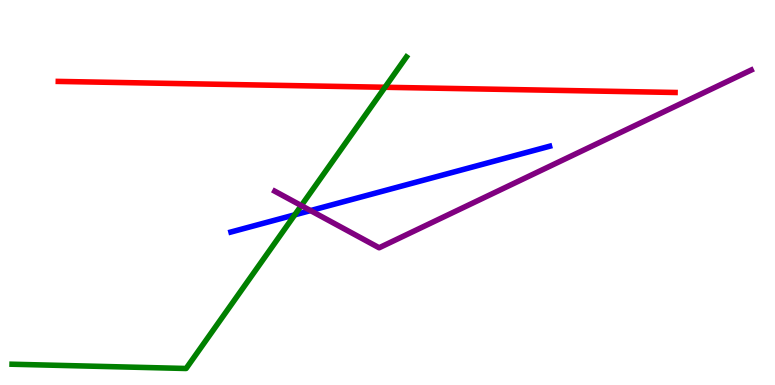[{'lines': ['blue', 'red'], 'intersections': []}, {'lines': ['green', 'red'], 'intersections': [{'x': 4.97, 'y': 7.73}]}, {'lines': ['purple', 'red'], 'intersections': []}, {'lines': ['blue', 'green'], 'intersections': [{'x': 3.8, 'y': 4.42}]}, {'lines': ['blue', 'purple'], 'intersections': [{'x': 4.01, 'y': 4.53}]}, {'lines': ['green', 'purple'], 'intersections': [{'x': 3.89, 'y': 4.66}]}]